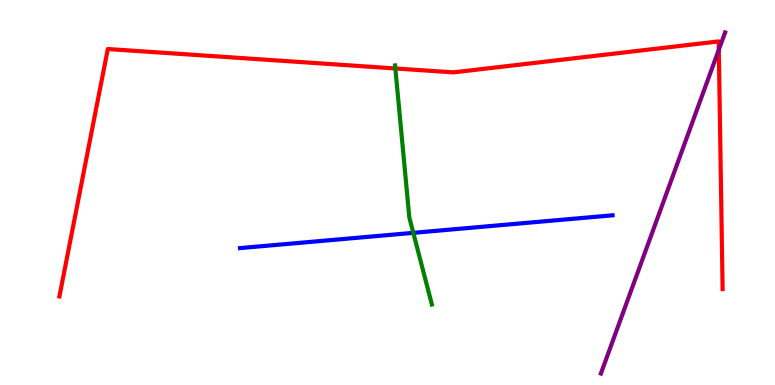[{'lines': ['blue', 'red'], 'intersections': []}, {'lines': ['green', 'red'], 'intersections': [{'x': 5.1, 'y': 8.22}]}, {'lines': ['purple', 'red'], 'intersections': [{'x': 9.28, 'y': 8.71}]}, {'lines': ['blue', 'green'], 'intersections': [{'x': 5.33, 'y': 3.95}]}, {'lines': ['blue', 'purple'], 'intersections': []}, {'lines': ['green', 'purple'], 'intersections': []}]